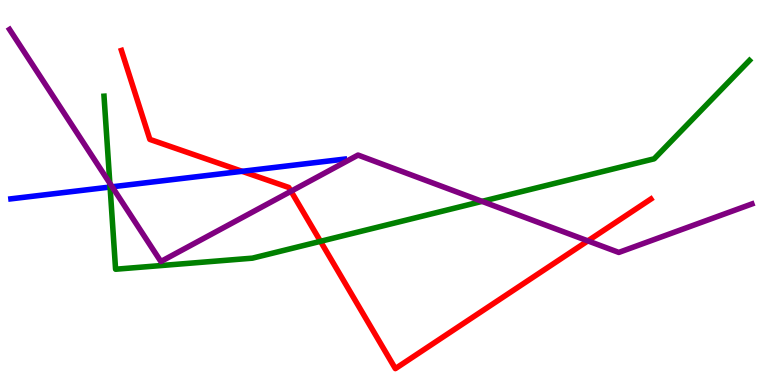[{'lines': ['blue', 'red'], 'intersections': [{'x': 3.12, 'y': 5.55}]}, {'lines': ['green', 'red'], 'intersections': [{'x': 4.14, 'y': 3.73}]}, {'lines': ['purple', 'red'], 'intersections': [{'x': 3.76, 'y': 5.03}, {'x': 7.59, 'y': 3.74}]}, {'lines': ['blue', 'green'], 'intersections': [{'x': 1.42, 'y': 5.14}]}, {'lines': ['blue', 'purple'], 'intersections': [{'x': 1.45, 'y': 5.15}]}, {'lines': ['green', 'purple'], 'intersections': [{'x': 1.42, 'y': 5.24}, {'x': 6.22, 'y': 4.77}]}]